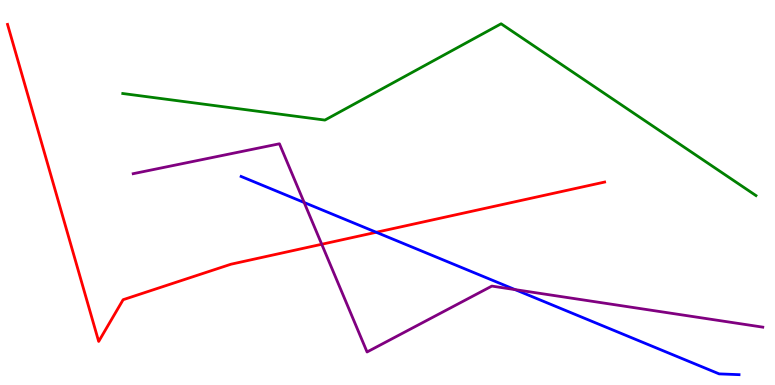[{'lines': ['blue', 'red'], 'intersections': [{'x': 4.85, 'y': 3.97}]}, {'lines': ['green', 'red'], 'intersections': []}, {'lines': ['purple', 'red'], 'intersections': [{'x': 4.15, 'y': 3.66}]}, {'lines': ['blue', 'green'], 'intersections': []}, {'lines': ['blue', 'purple'], 'intersections': [{'x': 3.92, 'y': 4.74}, {'x': 6.65, 'y': 2.48}]}, {'lines': ['green', 'purple'], 'intersections': []}]